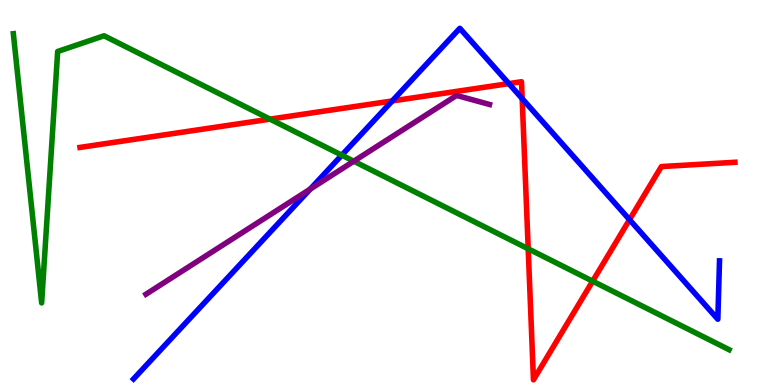[{'lines': ['blue', 'red'], 'intersections': [{'x': 5.06, 'y': 7.38}, {'x': 6.57, 'y': 7.83}, {'x': 6.74, 'y': 7.44}, {'x': 8.12, 'y': 4.29}]}, {'lines': ['green', 'red'], 'intersections': [{'x': 3.48, 'y': 6.91}, {'x': 6.82, 'y': 3.54}, {'x': 7.65, 'y': 2.7}]}, {'lines': ['purple', 'red'], 'intersections': []}, {'lines': ['blue', 'green'], 'intersections': [{'x': 4.41, 'y': 5.97}]}, {'lines': ['blue', 'purple'], 'intersections': [{'x': 4.0, 'y': 5.09}]}, {'lines': ['green', 'purple'], 'intersections': [{'x': 4.57, 'y': 5.81}]}]